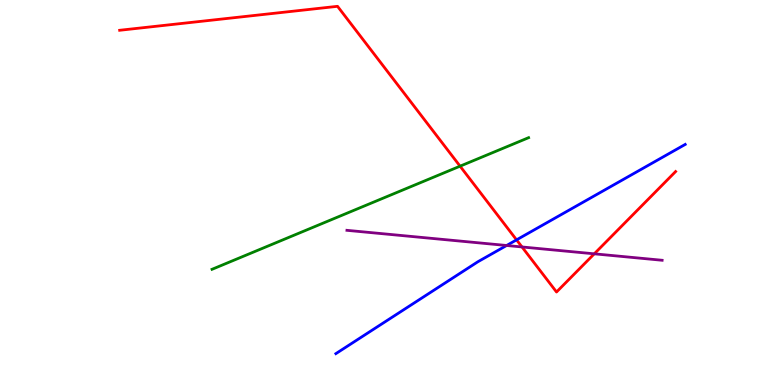[{'lines': ['blue', 'red'], 'intersections': [{'x': 6.67, 'y': 3.77}]}, {'lines': ['green', 'red'], 'intersections': [{'x': 5.94, 'y': 5.68}]}, {'lines': ['purple', 'red'], 'intersections': [{'x': 6.74, 'y': 3.59}, {'x': 7.67, 'y': 3.41}]}, {'lines': ['blue', 'green'], 'intersections': []}, {'lines': ['blue', 'purple'], 'intersections': [{'x': 6.54, 'y': 3.62}]}, {'lines': ['green', 'purple'], 'intersections': []}]